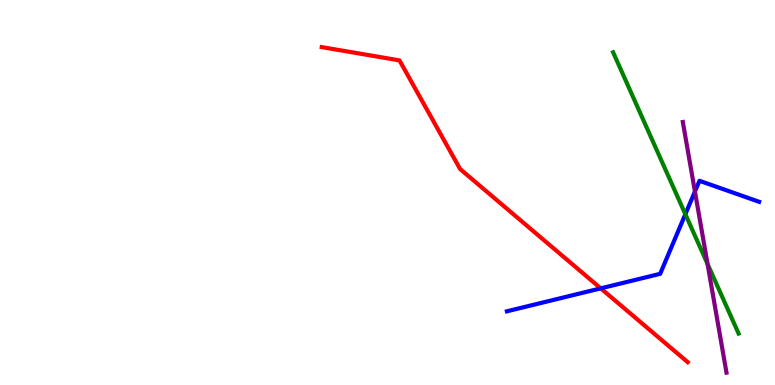[{'lines': ['blue', 'red'], 'intersections': [{'x': 7.75, 'y': 2.51}]}, {'lines': ['green', 'red'], 'intersections': []}, {'lines': ['purple', 'red'], 'intersections': []}, {'lines': ['blue', 'green'], 'intersections': [{'x': 8.84, 'y': 4.44}]}, {'lines': ['blue', 'purple'], 'intersections': [{'x': 8.97, 'y': 5.03}]}, {'lines': ['green', 'purple'], 'intersections': [{'x': 9.13, 'y': 3.14}]}]